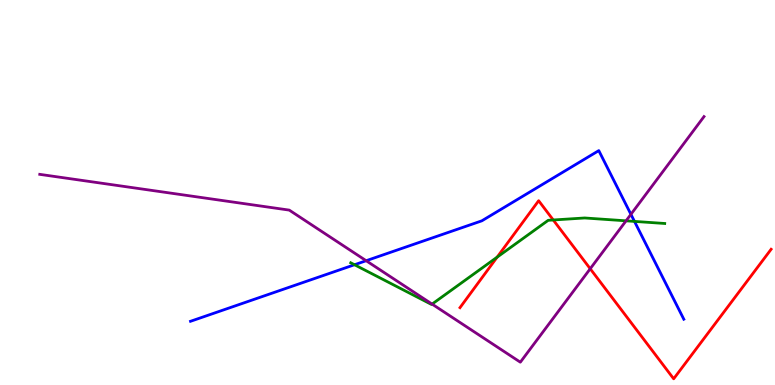[{'lines': ['blue', 'red'], 'intersections': []}, {'lines': ['green', 'red'], 'intersections': [{'x': 6.41, 'y': 3.32}, {'x': 7.14, 'y': 4.29}]}, {'lines': ['purple', 'red'], 'intersections': [{'x': 7.62, 'y': 3.02}]}, {'lines': ['blue', 'green'], 'intersections': [{'x': 4.57, 'y': 3.12}, {'x': 8.19, 'y': 4.25}]}, {'lines': ['blue', 'purple'], 'intersections': [{'x': 4.72, 'y': 3.23}, {'x': 8.14, 'y': 4.43}]}, {'lines': ['green', 'purple'], 'intersections': [{'x': 5.58, 'y': 2.1}, {'x': 8.08, 'y': 4.26}]}]